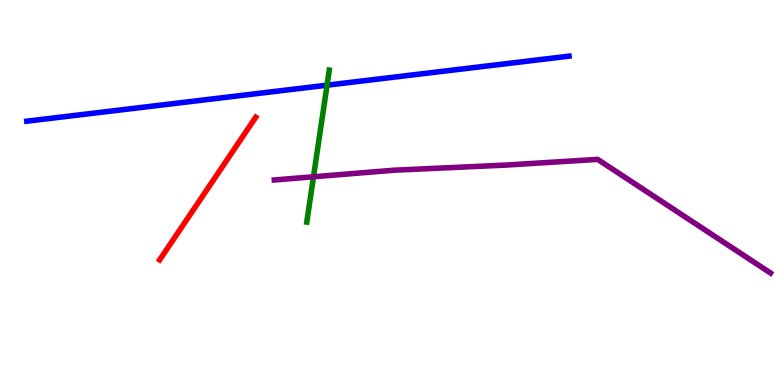[{'lines': ['blue', 'red'], 'intersections': []}, {'lines': ['green', 'red'], 'intersections': []}, {'lines': ['purple', 'red'], 'intersections': []}, {'lines': ['blue', 'green'], 'intersections': [{'x': 4.22, 'y': 7.79}]}, {'lines': ['blue', 'purple'], 'intersections': []}, {'lines': ['green', 'purple'], 'intersections': [{'x': 4.04, 'y': 5.41}]}]